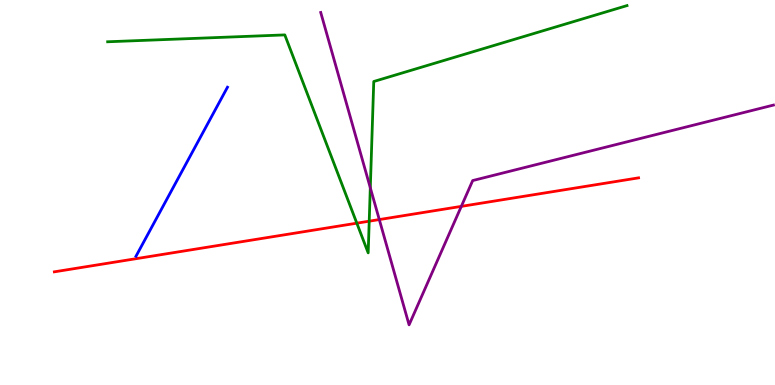[{'lines': ['blue', 'red'], 'intersections': []}, {'lines': ['green', 'red'], 'intersections': [{'x': 4.6, 'y': 4.2}, {'x': 4.76, 'y': 4.25}]}, {'lines': ['purple', 'red'], 'intersections': [{'x': 4.89, 'y': 4.3}, {'x': 5.95, 'y': 4.64}]}, {'lines': ['blue', 'green'], 'intersections': []}, {'lines': ['blue', 'purple'], 'intersections': []}, {'lines': ['green', 'purple'], 'intersections': [{'x': 4.78, 'y': 5.12}]}]